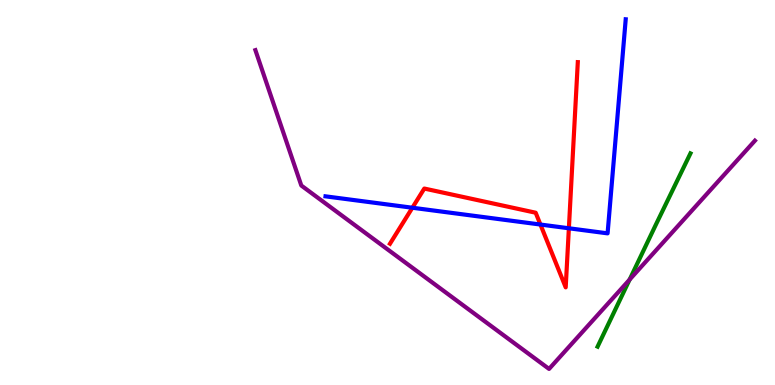[{'lines': ['blue', 'red'], 'intersections': [{'x': 5.32, 'y': 4.6}, {'x': 6.97, 'y': 4.17}, {'x': 7.34, 'y': 4.07}]}, {'lines': ['green', 'red'], 'intersections': []}, {'lines': ['purple', 'red'], 'intersections': []}, {'lines': ['blue', 'green'], 'intersections': []}, {'lines': ['blue', 'purple'], 'intersections': []}, {'lines': ['green', 'purple'], 'intersections': [{'x': 8.12, 'y': 2.74}]}]